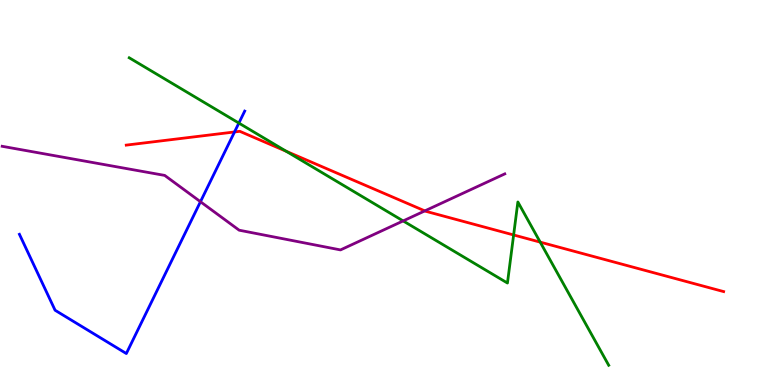[{'lines': ['blue', 'red'], 'intersections': [{'x': 3.03, 'y': 6.57}]}, {'lines': ['green', 'red'], 'intersections': [{'x': 3.69, 'y': 6.07}, {'x': 6.63, 'y': 3.9}, {'x': 6.97, 'y': 3.71}]}, {'lines': ['purple', 'red'], 'intersections': [{'x': 5.48, 'y': 4.52}]}, {'lines': ['blue', 'green'], 'intersections': [{'x': 3.08, 'y': 6.8}]}, {'lines': ['blue', 'purple'], 'intersections': [{'x': 2.59, 'y': 4.76}]}, {'lines': ['green', 'purple'], 'intersections': [{'x': 5.2, 'y': 4.26}]}]